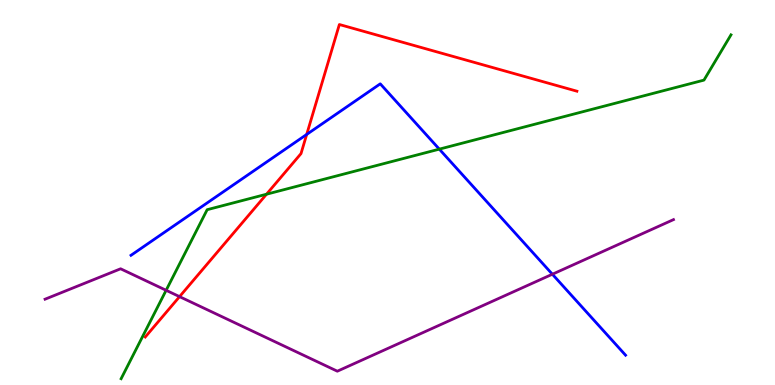[{'lines': ['blue', 'red'], 'intersections': [{'x': 3.96, 'y': 6.51}]}, {'lines': ['green', 'red'], 'intersections': [{'x': 3.44, 'y': 4.96}]}, {'lines': ['purple', 'red'], 'intersections': [{'x': 2.32, 'y': 2.3}]}, {'lines': ['blue', 'green'], 'intersections': [{'x': 5.67, 'y': 6.13}]}, {'lines': ['blue', 'purple'], 'intersections': [{'x': 7.13, 'y': 2.88}]}, {'lines': ['green', 'purple'], 'intersections': [{'x': 2.14, 'y': 2.46}]}]